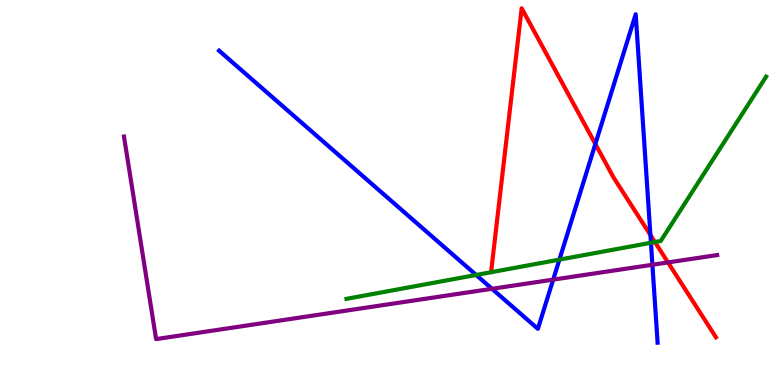[{'lines': ['blue', 'red'], 'intersections': [{'x': 7.68, 'y': 6.26}, {'x': 8.39, 'y': 3.9}]}, {'lines': ['green', 'red'], 'intersections': [{'x': 8.45, 'y': 3.71}]}, {'lines': ['purple', 'red'], 'intersections': [{'x': 8.62, 'y': 3.18}]}, {'lines': ['blue', 'green'], 'intersections': [{'x': 6.14, 'y': 2.86}, {'x': 7.22, 'y': 3.26}, {'x': 8.4, 'y': 3.69}]}, {'lines': ['blue', 'purple'], 'intersections': [{'x': 6.35, 'y': 2.5}, {'x': 7.14, 'y': 2.74}, {'x': 8.42, 'y': 3.12}]}, {'lines': ['green', 'purple'], 'intersections': []}]